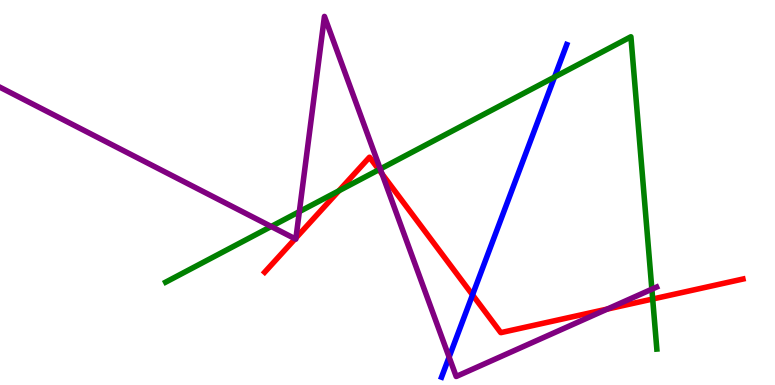[{'lines': ['blue', 'red'], 'intersections': [{'x': 6.1, 'y': 2.34}]}, {'lines': ['green', 'red'], 'intersections': [{'x': 4.37, 'y': 5.04}, {'x': 4.89, 'y': 5.59}, {'x': 8.42, 'y': 2.23}]}, {'lines': ['purple', 'red'], 'intersections': [{'x': 3.81, 'y': 3.8}, {'x': 3.82, 'y': 3.82}, {'x': 4.93, 'y': 5.48}, {'x': 7.84, 'y': 1.97}]}, {'lines': ['blue', 'green'], 'intersections': [{'x': 7.15, 'y': 8.0}]}, {'lines': ['blue', 'purple'], 'intersections': [{'x': 5.79, 'y': 0.724}]}, {'lines': ['green', 'purple'], 'intersections': [{'x': 3.5, 'y': 4.12}, {'x': 3.86, 'y': 4.5}, {'x': 4.91, 'y': 5.61}, {'x': 8.41, 'y': 2.49}]}]